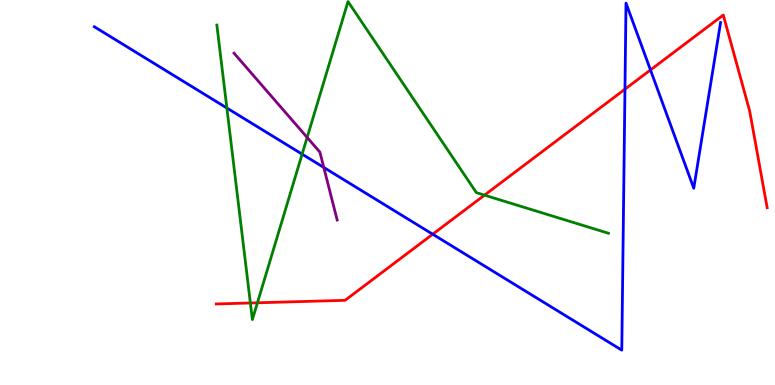[{'lines': ['blue', 'red'], 'intersections': [{'x': 5.58, 'y': 3.92}, {'x': 8.06, 'y': 7.68}, {'x': 8.39, 'y': 8.18}]}, {'lines': ['green', 'red'], 'intersections': [{'x': 3.23, 'y': 2.13}, {'x': 3.32, 'y': 2.14}, {'x': 6.25, 'y': 4.93}]}, {'lines': ['purple', 'red'], 'intersections': []}, {'lines': ['blue', 'green'], 'intersections': [{'x': 2.93, 'y': 7.19}, {'x': 3.9, 'y': 6.0}]}, {'lines': ['blue', 'purple'], 'intersections': [{'x': 4.18, 'y': 5.65}]}, {'lines': ['green', 'purple'], 'intersections': [{'x': 3.96, 'y': 6.43}]}]